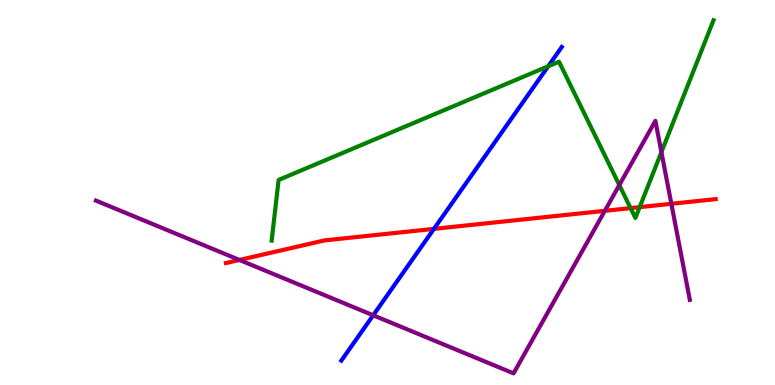[{'lines': ['blue', 'red'], 'intersections': [{'x': 5.6, 'y': 4.06}]}, {'lines': ['green', 'red'], 'intersections': [{'x': 8.14, 'y': 4.59}, {'x': 8.25, 'y': 4.62}]}, {'lines': ['purple', 'red'], 'intersections': [{'x': 3.09, 'y': 3.25}, {'x': 7.8, 'y': 4.52}, {'x': 8.66, 'y': 4.71}]}, {'lines': ['blue', 'green'], 'intersections': [{'x': 7.07, 'y': 8.28}]}, {'lines': ['blue', 'purple'], 'intersections': [{'x': 4.82, 'y': 1.81}]}, {'lines': ['green', 'purple'], 'intersections': [{'x': 7.99, 'y': 5.19}, {'x': 8.53, 'y': 6.05}]}]